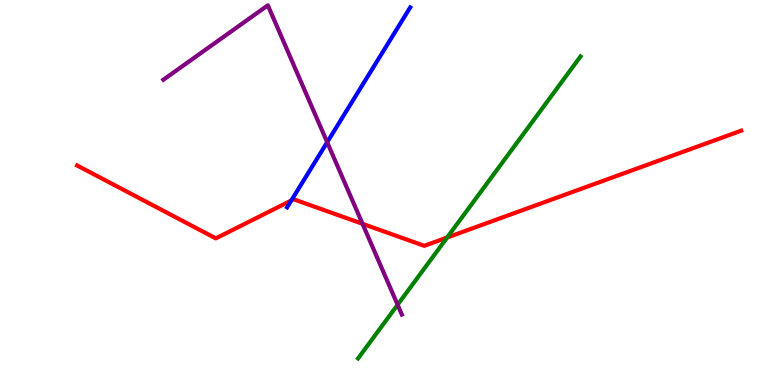[{'lines': ['blue', 'red'], 'intersections': [{'x': 3.76, 'y': 4.79}]}, {'lines': ['green', 'red'], 'intersections': [{'x': 5.77, 'y': 3.83}]}, {'lines': ['purple', 'red'], 'intersections': [{'x': 4.68, 'y': 4.19}]}, {'lines': ['blue', 'green'], 'intersections': []}, {'lines': ['blue', 'purple'], 'intersections': [{'x': 4.22, 'y': 6.31}]}, {'lines': ['green', 'purple'], 'intersections': [{'x': 5.13, 'y': 2.08}]}]